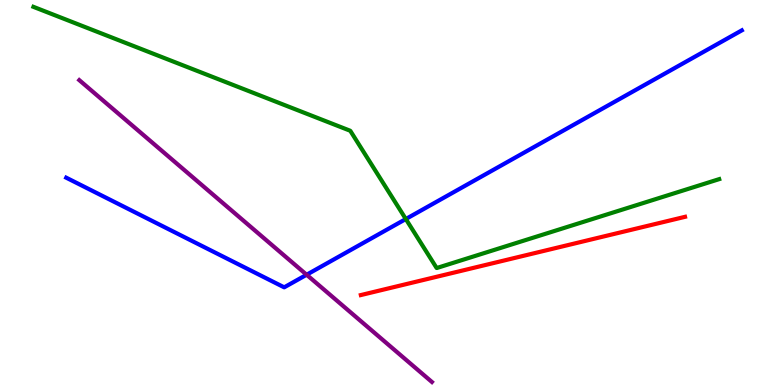[{'lines': ['blue', 'red'], 'intersections': []}, {'lines': ['green', 'red'], 'intersections': []}, {'lines': ['purple', 'red'], 'intersections': []}, {'lines': ['blue', 'green'], 'intersections': [{'x': 5.24, 'y': 4.31}]}, {'lines': ['blue', 'purple'], 'intersections': [{'x': 3.96, 'y': 2.86}]}, {'lines': ['green', 'purple'], 'intersections': []}]